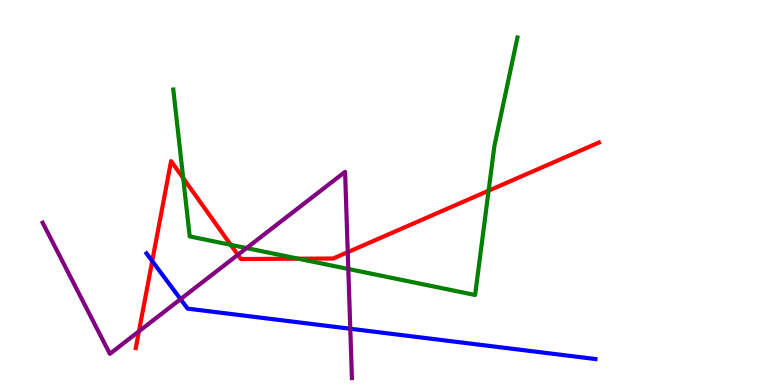[{'lines': ['blue', 'red'], 'intersections': [{'x': 1.96, 'y': 3.22}]}, {'lines': ['green', 'red'], 'intersections': [{'x': 2.36, 'y': 5.37}, {'x': 2.98, 'y': 3.64}, {'x': 3.85, 'y': 3.28}, {'x': 6.3, 'y': 5.05}]}, {'lines': ['purple', 'red'], 'intersections': [{'x': 1.79, 'y': 1.39}, {'x': 3.07, 'y': 3.38}, {'x': 4.49, 'y': 3.45}]}, {'lines': ['blue', 'green'], 'intersections': []}, {'lines': ['blue', 'purple'], 'intersections': [{'x': 2.33, 'y': 2.23}, {'x': 4.52, 'y': 1.46}]}, {'lines': ['green', 'purple'], 'intersections': [{'x': 3.18, 'y': 3.56}, {'x': 4.49, 'y': 3.01}]}]